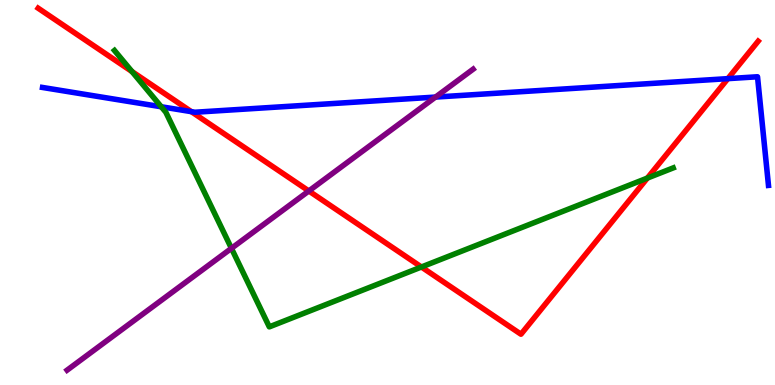[{'lines': ['blue', 'red'], 'intersections': [{'x': 2.47, 'y': 7.1}, {'x': 9.39, 'y': 7.96}]}, {'lines': ['green', 'red'], 'intersections': [{'x': 1.7, 'y': 8.14}, {'x': 5.44, 'y': 3.06}, {'x': 8.35, 'y': 5.37}]}, {'lines': ['purple', 'red'], 'intersections': [{'x': 3.98, 'y': 5.04}]}, {'lines': ['blue', 'green'], 'intersections': [{'x': 2.08, 'y': 7.23}]}, {'lines': ['blue', 'purple'], 'intersections': [{'x': 5.62, 'y': 7.48}]}, {'lines': ['green', 'purple'], 'intersections': [{'x': 2.99, 'y': 3.55}]}]